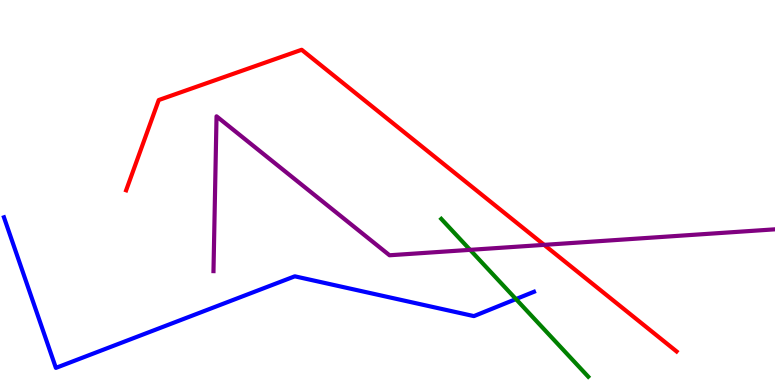[{'lines': ['blue', 'red'], 'intersections': []}, {'lines': ['green', 'red'], 'intersections': []}, {'lines': ['purple', 'red'], 'intersections': [{'x': 7.02, 'y': 3.64}]}, {'lines': ['blue', 'green'], 'intersections': [{'x': 6.66, 'y': 2.23}]}, {'lines': ['blue', 'purple'], 'intersections': []}, {'lines': ['green', 'purple'], 'intersections': [{'x': 6.07, 'y': 3.51}]}]